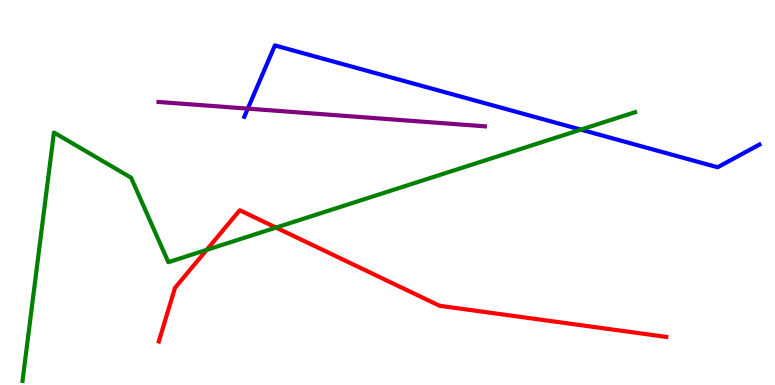[{'lines': ['blue', 'red'], 'intersections': []}, {'lines': ['green', 'red'], 'intersections': [{'x': 2.67, 'y': 3.51}, {'x': 3.56, 'y': 4.09}]}, {'lines': ['purple', 'red'], 'intersections': []}, {'lines': ['blue', 'green'], 'intersections': [{'x': 7.49, 'y': 6.63}]}, {'lines': ['blue', 'purple'], 'intersections': [{'x': 3.2, 'y': 7.18}]}, {'lines': ['green', 'purple'], 'intersections': []}]